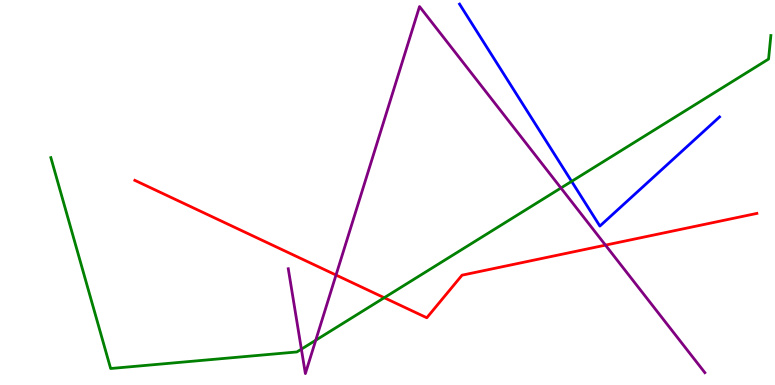[{'lines': ['blue', 'red'], 'intersections': []}, {'lines': ['green', 'red'], 'intersections': [{'x': 4.96, 'y': 2.27}]}, {'lines': ['purple', 'red'], 'intersections': [{'x': 4.34, 'y': 2.86}, {'x': 7.81, 'y': 3.63}]}, {'lines': ['blue', 'green'], 'intersections': [{'x': 7.38, 'y': 5.29}]}, {'lines': ['blue', 'purple'], 'intersections': []}, {'lines': ['green', 'purple'], 'intersections': [{'x': 3.89, 'y': 0.931}, {'x': 4.07, 'y': 1.16}, {'x': 7.24, 'y': 5.12}]}]